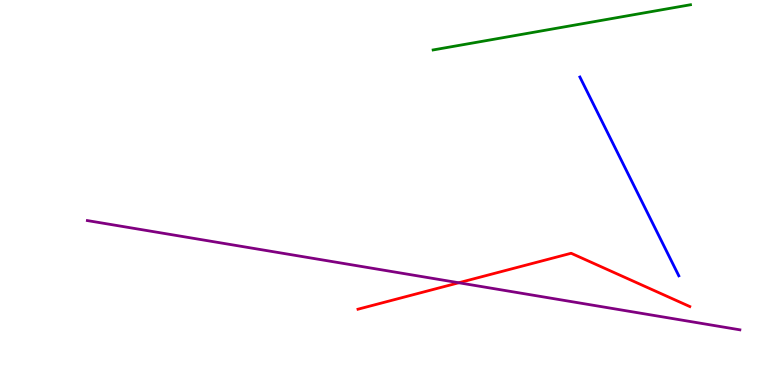[{'lines': ['blue', 'red'], 'intersections': []}, {'lines': ['green', 'red'], 'intersections': []}, {'lines': ['purple', 'red'], 'intersections': [{'x': 5.92, 'y': 2.66}]}, {'lines': ['blue', 'green'], 'intersections': []}, {'lines': ['blue', 'purple'], 'intersections': []}, {'lines': ['green', 'purple'], 'intersections': []}]